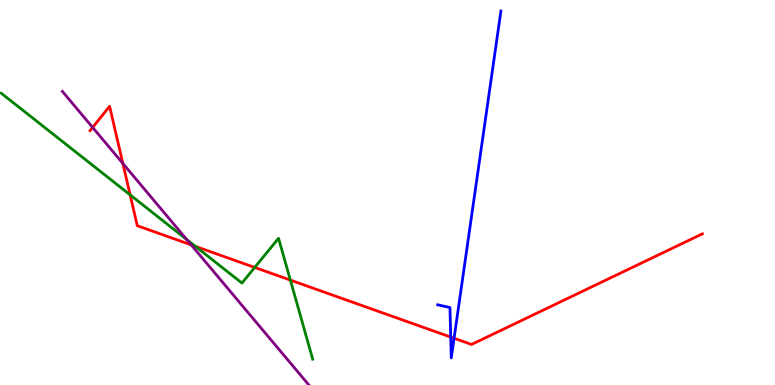[{'lines': ['blue', 'red'], 'intersections': [{'x': 5.82, 'y': 1.25}, {'x': 5.86, 'y': 1.21}]}, {'lines': ['green', 'red'], 'intersections': [{'x': 1.68, 'y': 4.94}, {'x': 2.52, 'y': 3.6}, {'x': 3.29, 'y': 3.05}, {'x': 3.75, 'y': 2.72}]}, {'lines': ['purple', 'red'], 'intersections': [{'x': 1.2, 'y': 6.69}, {'x': 1.59, 'y': 5.76}, {'x': 2.47, 'y': 3.64}]}, {'lines': ['blue', 'green'], 'intersections': []}, {'lines': ['blue', 'purple'], 'intersections': []}, {'lines': ['green', 'purple'], 'intersections': [{'x': 2.41, 'y': 3.78}]}]